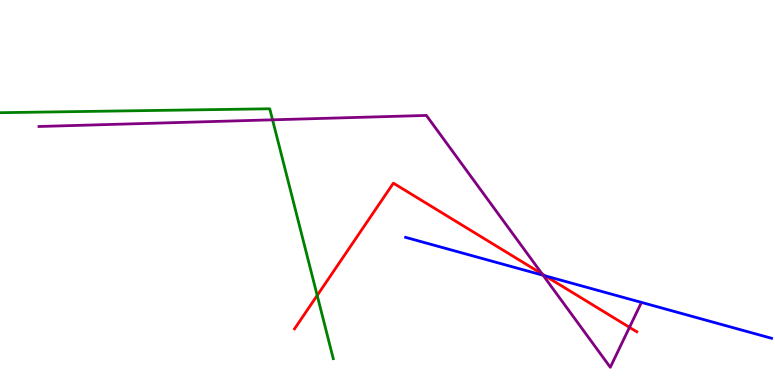[{'lines': ['blue', 'red'], 'intersections': [{'x': 7.03, 'y': 2.84}]}, {'lines': ['green', 'red'], 'intersections': [{'x': 4.09, 'y': 2.33}]}, {'lines': ['purple', 'red'], 'intersections': [{'x': 7.0, 'y': 2.88}, {'x': 8.12, 'y': 1.5}]}, {'lines': ['blue', 'green'], 'intersections': []}, {'lines': ['blue', 'purple'], 'intersections': [{'x': 7.01, 'y': 2.85}]}, {'lines': ['green', 'purple'], 'intersections': [{'x': 3.52, 'y': 6.89}]}]